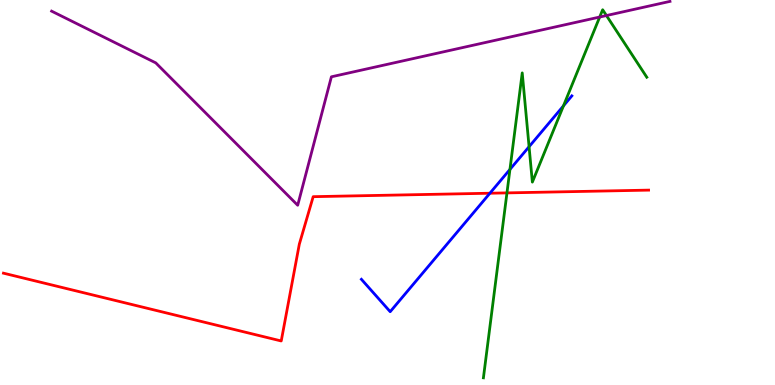[{'lines': ['blue', 'red'], 'intersections': [{'x': 6.32, 'y': 4.98}]}, {'lines': ['green', 'red'], 'intersections': [{'x': 6.54, 'y': 4.99}]}, {'lines': ['purple', 'red'], 'intersections': []}, {'lines': ['blue', 'green'], 'intersections': [{'x': 6.58, 'y': 5.6}, {'x': 6.83, 'y': 6.19}, {'x': 7.27, 'y': 7.25}]}, {'lines': ['blue', 'purple'], 'intersections': []}, {'lines': ['green', 'purple'], 'intersections': [{'x': 7.74, 'y': 9.56}, {'x': 7.83, 'y': 9.6}]}]